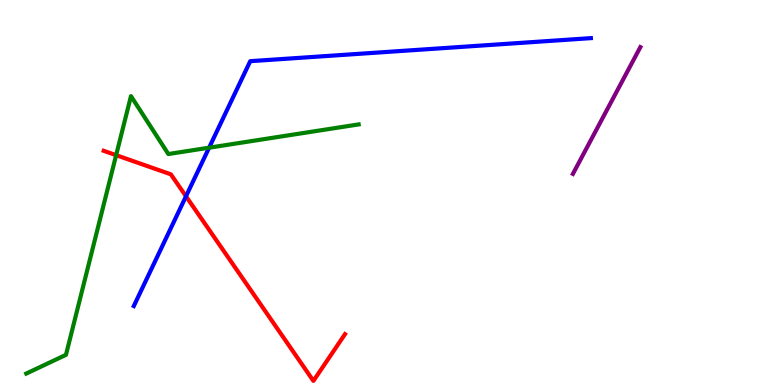[{'lines': ['blue', 'red'], 'intersections': [{'x': 2.4, 'y': 4.9}]}, {'lines': ['green', 'red'], 'intersections': [{'x': 1.5, 'y': 5.97}]}, {'lines': ['purple', 'red'], 'intersections': []}, {'lines': ['blue', 'green'], 'intersections': [{'x': 2.7, 'y': 6.16}]}, {'lines': ['blue', 'purple'], 'intersections': []}, {'lines': ['green', 'purple'], 'intersections': []}]